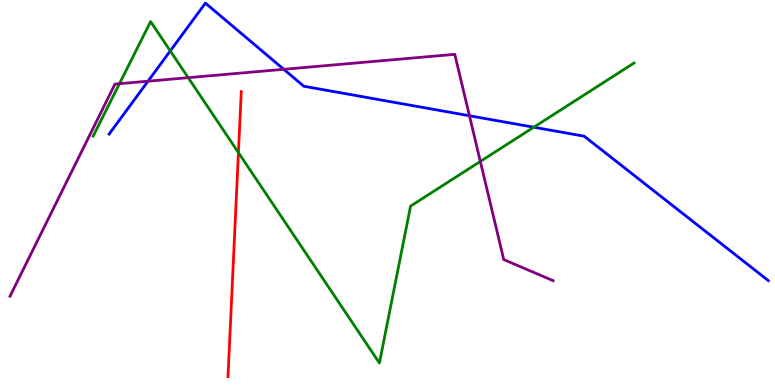[{'lines': ['blue', 'red'], 'intersections': []}, {'lines': ['green', 'red'], 'intersections': [{'x': 3.08, 'y': 6.04}]}, {'lines': ['purple', 'red'], 'intersections': []}, {'lines': ['blue', 'green'], 'intersections': [{'x': 2.2, 'y': 8.68}, {'x': 6.89, 'y': 6.7}]}, {'lines': ['blue', 'purple'], 'intersections': [{'x': 1.91, 'y': 7.89}, {'x': 3.66, 'y': 8.2}, {'x': 6.06, 'y': 6.99}]}, {'lines': ['green', 'purple'], 'intersections': [{'x': 1.54, 'y': 7.83}, {'x': 2.43, 'y': 7.98}, {'x': 6.2, 'y': 5.81}]}]